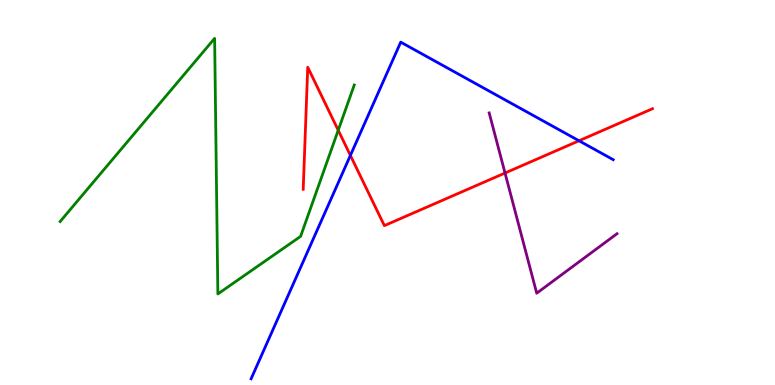[{'lines': ['blue', 'red'], 'intersections': [{'x': 4.52, 'y': 5.96}, {'x': 7.47, 'y': 6.34}]}, {'lines': ['green', 'red'], 'intersections': [{'x': 4.36, 'y': 6.62}]}, {'lines': ['purple', 'red'], 'intersections': [{'x': 6.52, 'y': 5.51}]}, {'lines': ['blue', 'green'], 'intersections': []}, {'lines': ['blue', 'purple'], 'intersections': []}, {'lines': ['green', 'purple'], 'intersections': []}]